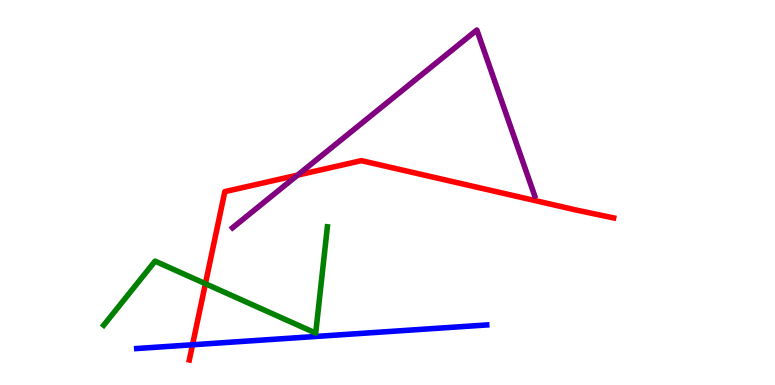[{'lines': ['blue', 'red'], 'intersections': [{'x': 2.48, 'y': 1.04}]}, {'lines': ['green', 'red'], 'intersections': [{'x': 2.65, 'y': 2.63}]}, {'lines': ['purple', 'red'], 'intersections': [{'x': 3.84, 'y': 5.45}]}, {'lines': ['blue', 'green'], 'intersections': []}, {'lines': ['blue', 'purple'], 'intersections': []}, {'lines': ['green', 'purple'], 'intersections': []}]